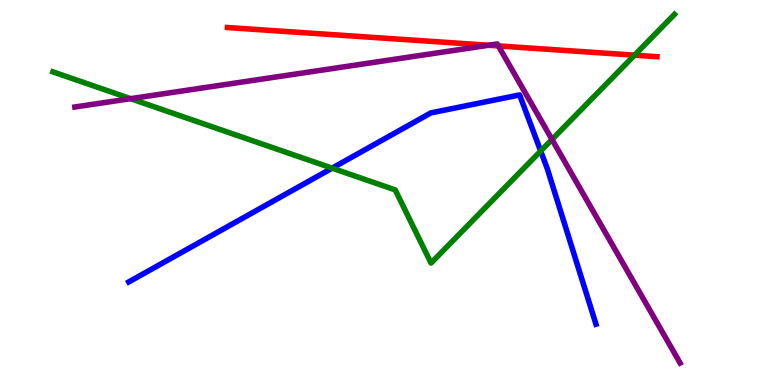[{'lines': ['blue', 'red'], 'intersections': []}, {'lines': ['green', 'red'], 'intersections': [{'x': 8.19, 'y': 8.57}]}, {'lines': ['purple', 'red'], 'intersections': [{'x': 6.3, 'y': 8.82}, {'x': 6.43, 'y': 8.81}]}, {'lines': ['blue', 'green'], 'intersections': [{'x': 4.29, 'y': 5.63}, {'x': 6.98, 'y': 6.08}]}, {'lines': ['blue', 'purple'], 'intersections': []}, {'lines': ['green', 'purple'], 'intersections': [{'x': 1.69, 'y': 7.44}, {'x': 7.12, 'y': 6.38}]}]